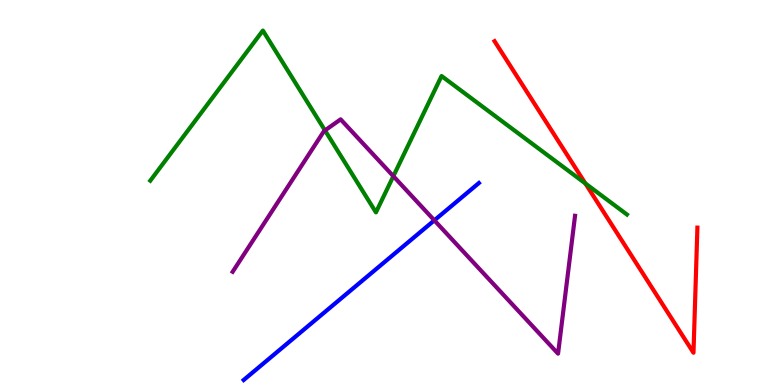[{'lines': ['blue', 'red'], 'intersections': []}, {'lines': ['green', 'red'], 'intersections': [{'x': 7.55, 'y': 5.23}]}, {'lines': ['purple', 'red'], 'intersections': []}, {'lines': ['blue', 'green'], 'intersections': []}, {'lines': ['blue', 'purple'], 'intersections': [{'x': 5.6, 'y': 4.28}]}, {'lines': ['green', 'purple'], 'intersections': [{'x': 4.19, 'y': 6.61}, {'x': 5.08, 'y': 5.42}]}]